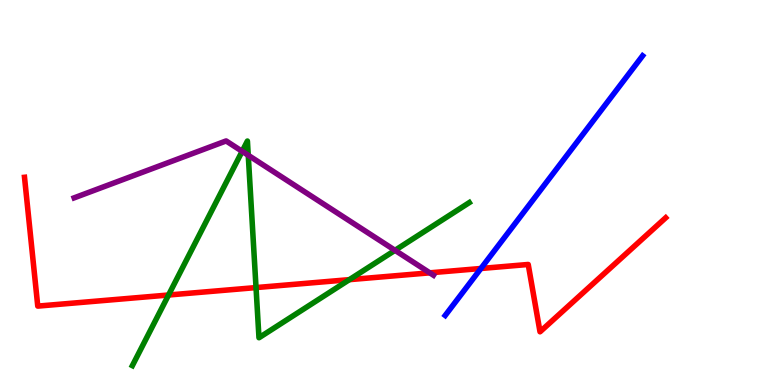[{'lines': ['blue', 'red'], 'intersections': [{'x': 6.21, 'y': 3.03}]}, {'lines': ['green', 'red'], 'intersections': [{'x': 2.17, 'y': 2.34}, {'x': 3.3, 'y': 2.53}, {'x': 4.51, 'y': 2.74}]}, {'lines': ['purple', 'red'], 'intersections': [{'x': 5.55, 'y': 2.91}]}, {'lines': ['blue', 'green'], 'intersections': []}, {'lines': ['blue', 'purple'], 'intersections': []}, {'lines': ['green', 'purple'], 'intersections': [{'x': 3.12, 'y': 6.07}, {'x': 3.2, 'y': 5.97}, {'x': 5.1, 'y': 3.5}]}]